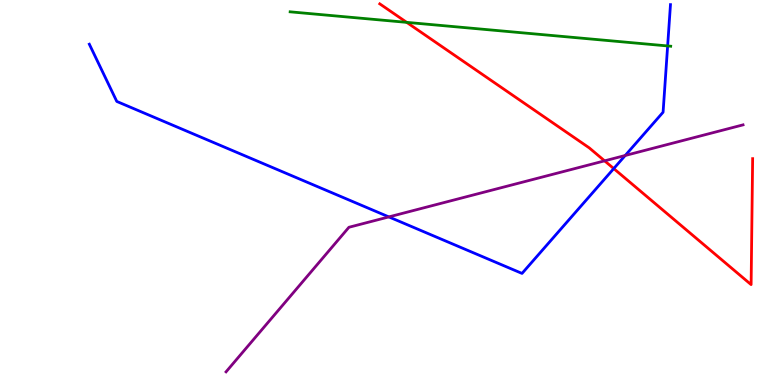[{'lines': ['blue', 'red'], 'intersections': [{'x': 7.92, 'y': 5.62}]}, {'lines': ['green', 'red'], 'intersections': [{'x': 5.25, 'y': 9.42}]}, {'lines': ['purple', 'red'], 'intersections': [{'x': 7.8, 'y': 5.82}]}, {'lines': ['blue', 'green'], 'intersections': [{'x': 8.61, 'y': 8.81}]}, {'lines': ['blue', 'purple'], 'intersections': [{'x': 5.02, 'y': 4.37}, {'x': 8.07, 'y': 5.96}]}, {'lines': ['green', 'purple'], 'intersections': []}]